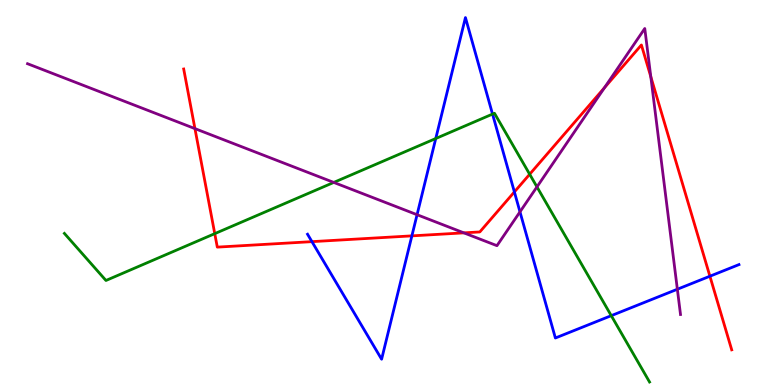[{'lines': ['blue', 'red'], 'intersections': [{'x': 4.03, 'y': 3.72}, {'x': 5.31, 'y': 3.87}, {'x': 6.64, 'y': 5.01}, {'x': 9.16, 'y': 2.83}]}, {'lines': ['green', 'red'], 'intersections': [{'x': 2.77, 'y': 3.93}, {'x': 6.83, 'y': 5.47}]}, {'lines': ['purple', 'red'], 'intersections': [{'x': 2.52, 'y': 6.66}, {'x': 5.99, 'y': 3.95}, {'x': 7.8, 'y': 7.72}, {'x': 8.4, 'y': 8.01}]}, {'lines': ['blue', 'green'], 'intersections': [{'x': 5.62, 'y': 6.4}, {'x': 6.36, 'y': 7.04}, {'x': 7.89, 'y': 1.8}]}, {'lines': ['blue', 'purple'], 'intersections': [{'x': 5.38, 'y': 4.42}, {'x': 6.71, 'y': 4.5}, {'x': 8.74, 'y': 2.49}]}, {'lines': ['green', 'purple'], 'intersections': [{'x': 4.31, 'y': 5.26}, {'x': 6.93, 'y': 5.15}]}]